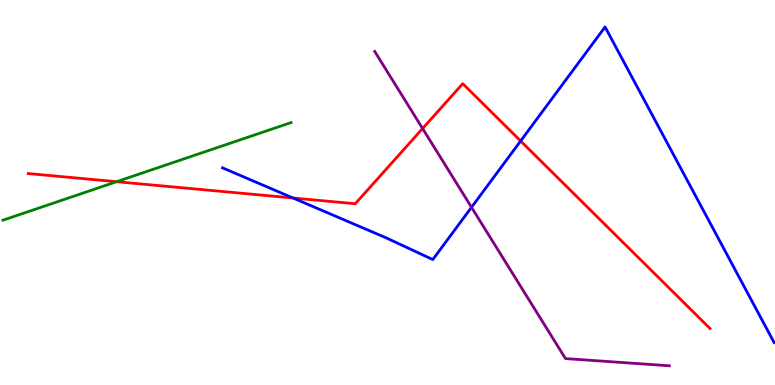[{'lines': ['blue', 'red'], 'intersections': [{'x': 3.78, 'y': 4.86}, {'x': 6.72, 'y': 6.34}]}, {'lines': ['green', 'red'], 'intersections': [{'x': 1.5, 'y': 5.28}]}, {'lines': ['purple', 'red'], 'intersections': [{'x': 5.45, 'y': 6.66}]}, {'lines': ['blue', 'green'], 'intersections': []}, {'lines': ['blue', 'purple'], 'intersections': [{'x': 6.08, 'y': 4.62}]}, {'lines': ['green', 'purple'], 'intersections': []}]